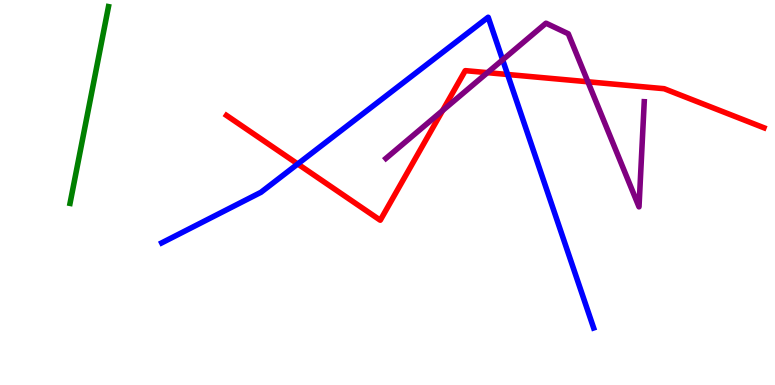[{'lines': ['blue', 'red'], 'intersections': [{'x': 3.84, 'y': 5.74}, {'x': 6.55, 'y': 8.07}]}, {'lines': ['green', 'red'], 'intersections': []}, {'lines': ['purple', 'red'], 'intersections': [{'x': 5.71, 'y': 7.13}, {'x': 6.29, 'y': 8.11}, {'x': 7.59, 'y': 7.88}]}, {'lines': ['blue', 'green'], 'intersections': []}, {'lines': ['blue', 'purple'], 'intersections': [{'x': 6.49, 'y': 8.45}]}, {'lines': ['green', 'purple'], 'intersections': []}]